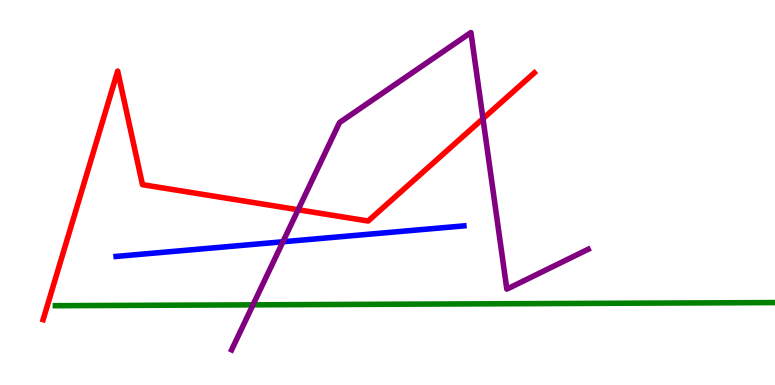[{'lines': ['blue', 'red'], 'intersections': []}, {'lines': ['green', 'red'], 'intersections': []}, {'lines': ['purple', 'red'], 'intersections': [{'x': 3.85, 'y': 4.55}, {'x': 6.23, 'y': 6.92}]}, {'lines': ['blue', 'green'], 'intersections': []}, {'lines': ['blue', 'purple'], 'intersections': [{'x': 3.65, 'y': 3.72}]}, {'lines': ['green', 'purple'], 'intersections': [{'x': 3.26, 'y': 2.08}]}]